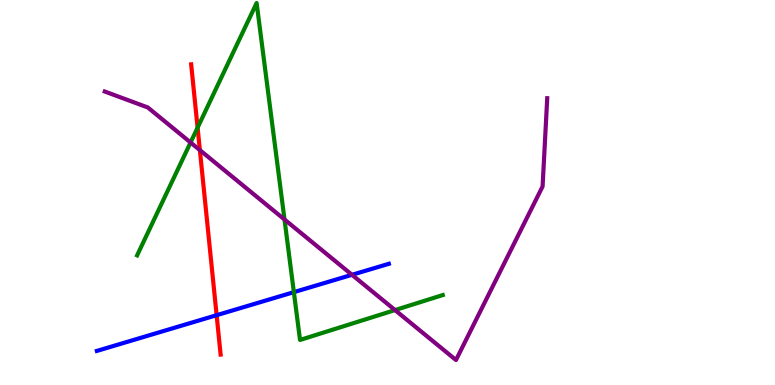[{'lines': ['blue', 'red'], 'intersections': [{'x': 2.8, 'y': 1.81}]}, {'lines': ['green', 'red'], 'intersections': [{'x': 2.55, 'y': 6.68}]}, {'lines': ['purple', 'red'], 'intersections': [{'x': 2.58, 'y': 6.1}]}, {'lines': ['blue', 'green'], 'intersections': [{'x': 3.79, 'y': 2.41}]}, {'lines': ['blue', 'purple'], 'intersections': [{'x': 4.54, 'y': 2.86}]}, {'lines': ['green', 'purple'], 'intersections': [{'x': 2.46, 'y': 6.3}, {'x': 3.67, 'y': 4.3}, {'x': 5.1, 'y': 1.95}]}]